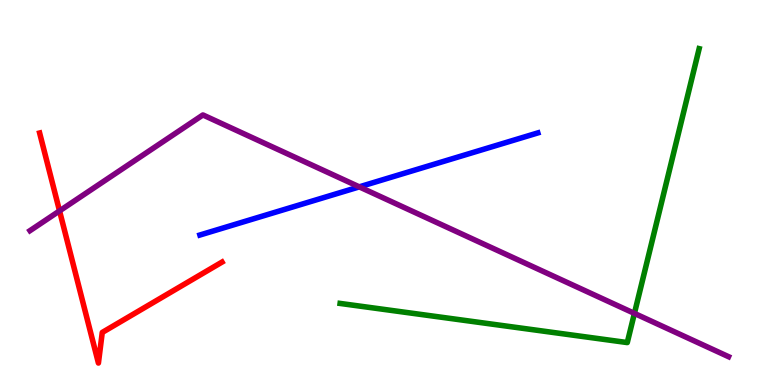[{'lines': ['blue', 'red'], 'intersections': []}, {'lines': ['green', 'red'], 'intersections': []}, {'lines': ['purple', 'red'], 'intersections': [{'x': 0.768, 'y': 4.52}]}, {'lines': ['blue', 'green'], 'intersections': []}, {'lines': ['blue', 'purple'], 'intersections': [{'x': 4.64, 'y': 5.15}]}, {'lines': ['green', 'purple'], 'intersections': [{'x': 8.19, 'y': 1.86}]}]